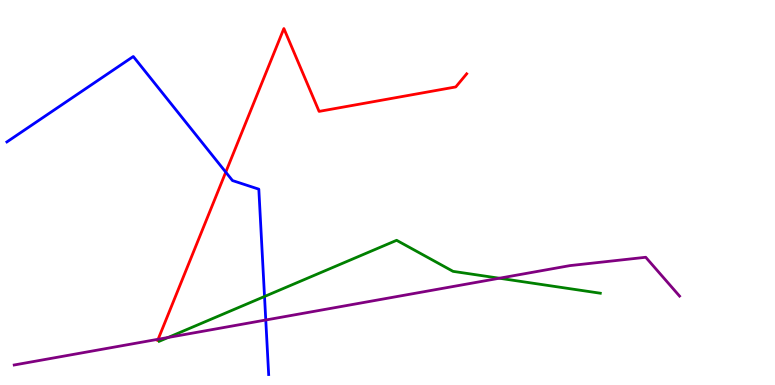[{'lines': ['blue', 'red'], 'intersections': [{'x': 2.91, 'y': 5.53}]}, {'lines': ['green', 'red'], 'intersections': []}, {'lines': ['purple', 'red'], 'intersections': [{'x': 2.04, 'y': 1.19}]}, {'lines': ['blue', 'green'], 'intersections': [{'x': 3.41, 'y': 2.3}]}, {'lines': ['blue', 'purple'], 'intersections': [{'x': 3.43, 'y': 1.69}]}, {'lines': ['green', 'purple'], 'intersections': [{'x': 2.17, 'y': 1.24}, {'x': 6.44, 'y': 2.77}]}]